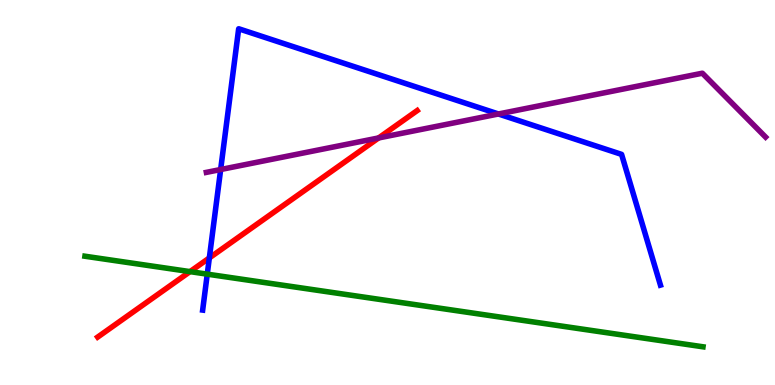[{'lines': ['blue', 'red'], 'intersections': [{'x': 2.7, 'y': 3.3}]}, {'lines': ['green', 'red'], 'intersections': [{'x': 2.45, 'y': 2.94}]}, {'lines': ['purple', 'red'], 'intersections': [{'x': 4.89, 'y': 6.42}]}, {'lines': ['blue', 'green'], 'intersections': [{'x': 2.67, 'y': 2.88}]}, {'lines': ['blue', 'purple'], 'intersections': [{'x': 2.85, 'y': 5.6}, {'x': 6.43, 'y': 7.04}]}, {'lines': ['green', 'purple'], 'intersections': []}]